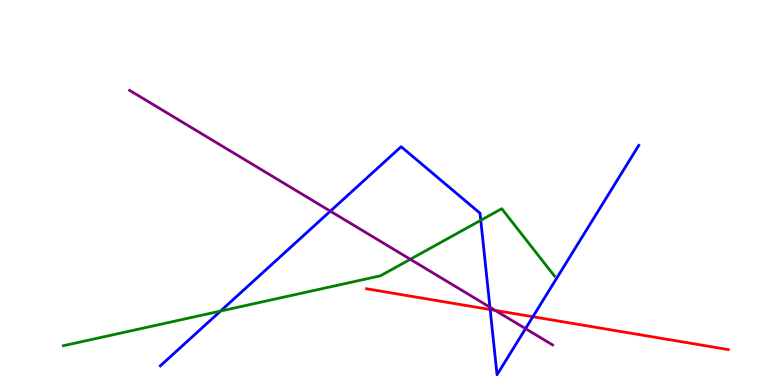[{'lines': ['blue', 'red'], 'intersections': [{'x': 6.32, 'y': 1.96}, {'x': 6.88, 'y': 1.77}]}, {'lines': ['green', 'red'], 'intersections': []}, {'lines': ['purple', 'red'], 'intersections': [{'x': 6.39, 'y': 1.94}]}, {'lines': ['blue', 'green'], 'intersections': [{'x': 2.85, 'y': 1.92}, {'x': 6.2, 'y': 4.28}]}, {'lines': ['blue', 'purple'], 'intersections': [{'x': 4.26, 'y': 4.52}, {'x': 6.32, 'y': 2.02}, {'x': 6.78, 'y': 1.46}]}, {'lines': ['green', 'purple'], 'intersections': [{'x': 5.29, 'y': 3.27}]}]